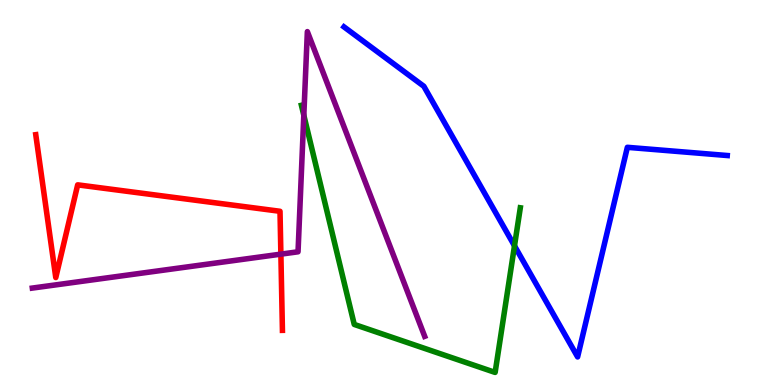[{'lines': ['blue', 'red'], 'intersections': []}, {'lines': ['green', 'red'], 'intersections': []}, {'lines': ['purple', 'red'], 'intersections': [{'x': 3.62, 'y': 3.4}]}, {'lines': ['blue', 'green'], 'intersections': [{'x': 6.64, 'y': 3.61}]}, {'lines': ['blue', 'purple'], 'intersections': []}, {'lines': ['green', 'purple'], 'intersections': [{'x': 3.92, 'y': 7.01}]}]